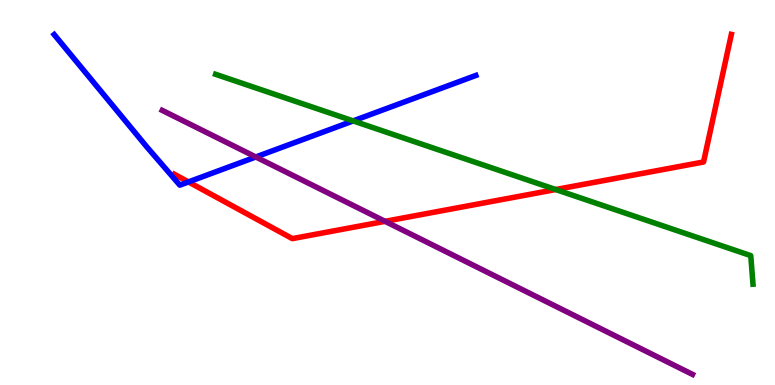[{'lines': ['blue', 'red'], 'intersections': [{'x': 2.43, 'y': 5.27}]}, {'lines': ['green', 'red'], 'intersections': [{'x': 7.17, 'y': 5.08}]}, {'lines': ['purple', 'red'], 'intersections': [{'x': 4.97, 'y': 4.25}]}, {'lines': ['blue', 'green'], 'intersections': [{'x': 4.56, 'y': 6.86}]}, {'lines': ['blue', 'purple'], 'intersections': [{'x': 3.3, 'y': 5.92}]}, {'lines': ['green', 'purple'], 'intersections': []}]